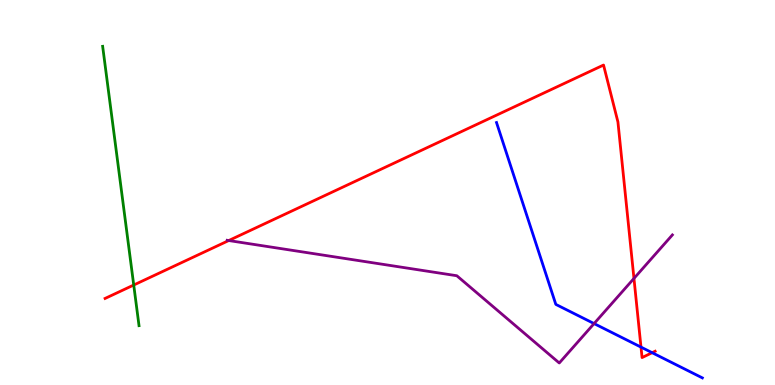[{'lines': ['blue', 'red'], 'intersections': [{'x': 8.27, 'y': 0.984}, {'x': 8.41, 'y': 0.839}]}, {'lines': ['green', 'red'], 'intersections': [{'x': 1.73, 'y': 2.6}]}, {'lines': ['purple', 'red'], 'intersections': [{'x': 2.95, 'y': 3.75}, {'x': 8.18, 'y': 2.77}]}, {'lines': ['blue', 'green'], 'intersections': []}, {'lines': ['blue', 'purple'], 'intersections': [{'x': 7.67, 'y': 1.6}]}, {'lines': ['green', 'purple'], 'intersections': []}]